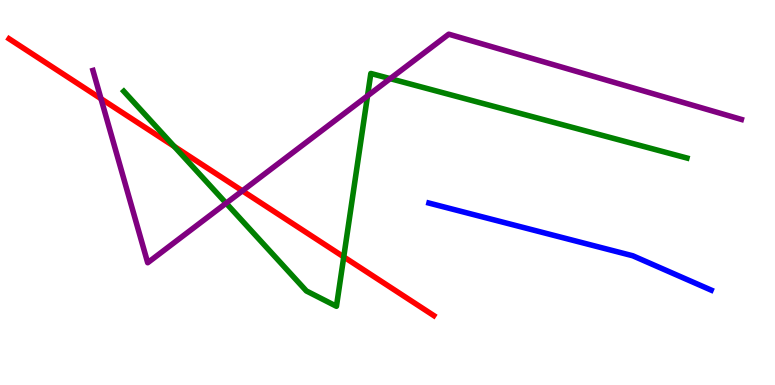[{'lines': ['blue', 'red'], 'intersections': []}, {'lines': ['green', 'red'], 'intersections': [{'x': 2.25, 'y': 6.2}, {'x': 4.44, 'y': 3.33}]}, {'lines': ['purple', 'red'], 'intersections': [{'x': 1.3, 'y': 7.44}, {'x': 3.13, 'y': 5.04}]}, {'lines': ['blue', 'green'], 'intersections': []}, {'lines': ['blue', 'purple'], 'intersections': []}, {'lines': ['green', 'purple'], 'intersections': [{'x': 2.92, 'y': 4.72}, {'x': 4.74, 'y': 7.51}, {'x': 5.03, 'y': 7.96}]}]